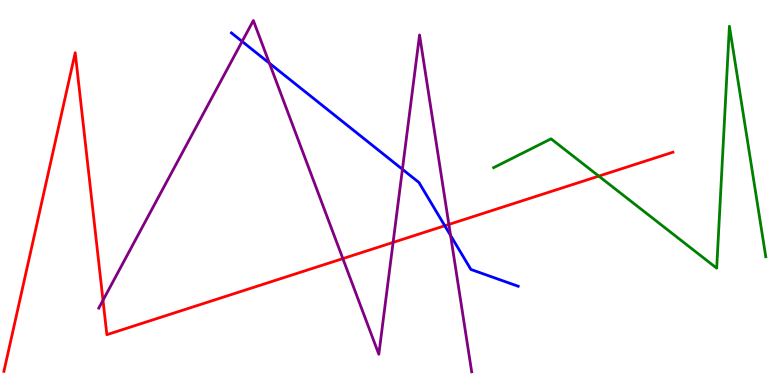[{'lines': ['blue', 'red'], 'intersections': [{'x': 5.74, 'y': 4.14}]}, {'lines': ['green', 'red'], 'intersections': [{'x': 7.73, 'y': 5.43}]}, {'lines': ['purple', 'red'], 'intersections': [{'x': 1.33, 'y': 2.2}, {'x': 4.42, 'y': 3.28}, {'x': 5.07, 'y': 3.7}, {'x': 5.79, 'y': 4.17}]}, {'lines': ['blue', 'green'], 'intersections': []}, {'lines': ['blue', 'purple'], 'intersections': [{'x': 3.12, 'y': 8.92}, {'x': 3.48, 'y': 8.36}, {'x': 5.19, 'y': 5.6}, {'x': 5.81, 'y': 3.89}]}, {'lines': ['green', 'purple'], 'intersections': []}]